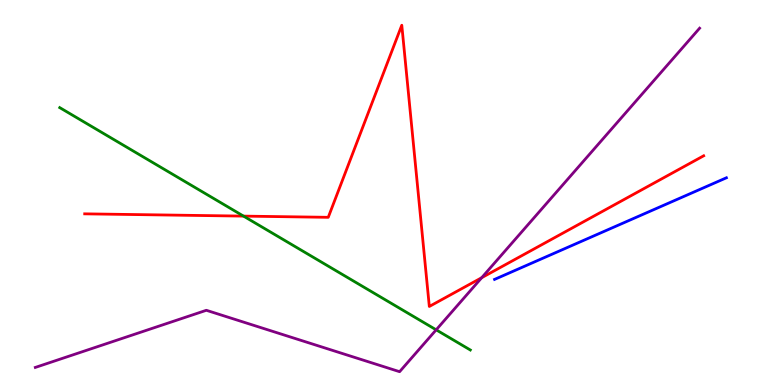[{'lines': ['blue', 'red'], 'intersections': []}, {'lines': ['green', 'red'], 'intersections': [{'x': 3.14, 'y': 4.39}]}, {'lines': ['purple', 'red'], 'intersections': [{'x': 6.22, 'y': 2.79}]}, {'lines': ['blue', 'green'], 'intersections': []}, {'lines': ['blue', 'purple'], 'intersections': []}, {'lines': ['green', 'purple'], 'intersections': [{'x': 5.63, 'y': 1.43}]}]